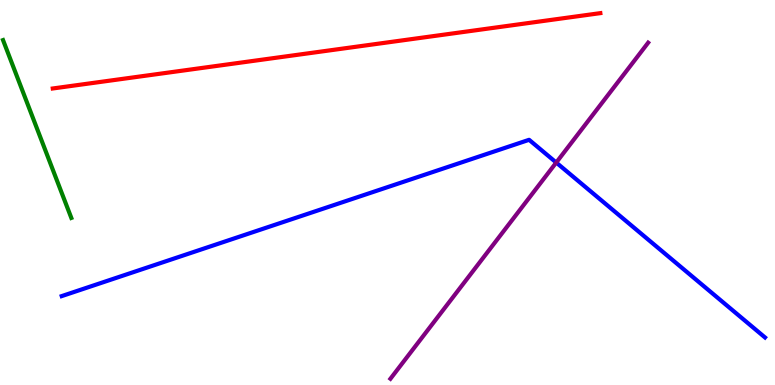[{'lines': ['blue', 'red'], 'intersections': []}, {'lines': ['green', 'red'], 'intersections': []}, {'lines': ['purple', 'red'], 'intersections': []}, {'lines': ['blue', 'green'], 'intersections': []}, {'lines': ['blue', 'purple'], 'intersections': [{'x': 7.18, 'y': 5.78}]}, {'lines': ['green', 'purple'], 'intersections': []}]